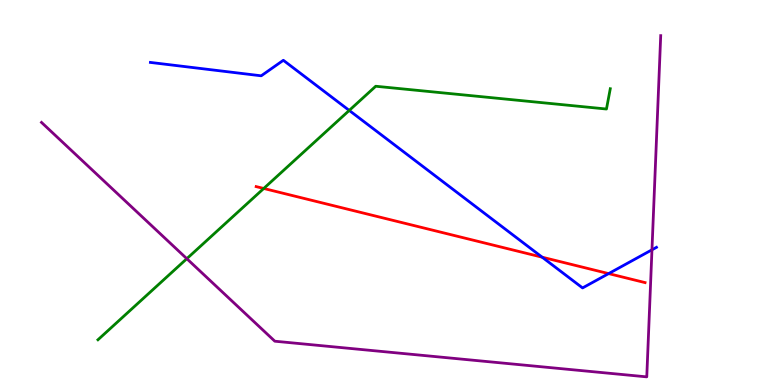[{'lines': ['blue', 'red'], 'intersections': [{'x': 7.0, 'y': 3.32}, {'x': 7.85, 'y': 2.89}]}, {'lines': ['green', 'red'], 'intersections': [{'x': 3.4, 'y': 5.1}]}, {'lines': ['purple', 'red'], 'intersections': []}, {'lines': ['blue', 'green'], 'intersections': [{'x': 4.51, 'y': 7.13}]}, {'lines': ['blue', 'purple'], 'intersections': [{'x': 8.41, 'y': 3.51}]}, {'lines': ['green', 'purple'], 'intersections': [{'x': 2.41, 'y': 3.28}]}]